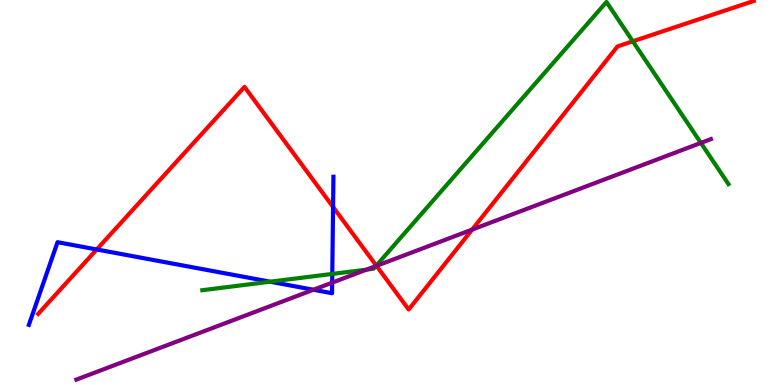[{'lines': ['blue', 'red'], 'intersections': [{'x': 1.25, 'y': 3.52}, {'x': 4.3, 'y': 4.62}]}, {'lines': ['green', 'red'], 'intersections': [{'x': 4.86, 'y': 3.1}, {'x': 8.17, 'y': 8.93}]}, {'lines': ['purple', 'red'], 'intersections': [{'x': 4.86, 'y': 3.09}, {'x': 6.09, 'y': 4.04}]}, {'lines': ['blue', 'green'], 'intersections': [{'x': 3.49, 'y': 2.68}, {'x': 4.29, 'y': 2.89}]}, {'lines': ['blue', 'purple'], 'intersections': [{'x': 4.04, 'y': 2.47}, {'x': 4.29, 'y': 2.66}]}, {'lines': ['green', 'purple'], 'intersections': [{'x': 4.73, 'y': 3.0}, {'x': 4.85, 'y': 3.09}, {'x': 9.04, 'y': 6.29}]}]